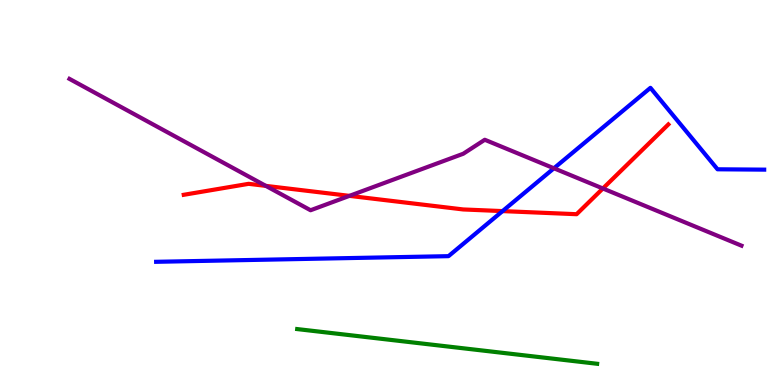[{'lines': ['blue', 'red'], 'intersections': [{'x': 6.48, 'y': 4.52}]}, {'lines': ['green', 'red'], 'intersections': []}, {'lines': ['purple', 'red'], 'intersections': [{'x': 3.43, 'y': 5.17}, {'x': 4.51, 'y': 4.91}, {'x': 7.78, 'y': 5.1}]}, {'lines': ['blue', 'green'], 'intersections': []}, {'lines': ['blue', 'purple'], 'intersections': [{'x': 7.15, 'y': 5.63}]}, {'lines': ['green', 'purple'], 'intersections': []}]